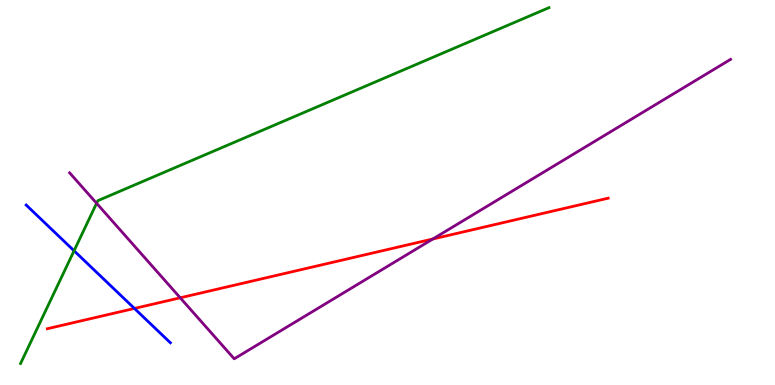[{'lines': ['blue', 'red'], 'intersections': [{'x': 1.73, 'y': 1.99}]}, {'lines': ['green', 'red'], 'intersections': []}, {'lines': ['purple', 'red'], 'intersections': [{'x': 2.33, 'y': 2.27}, {'x': 5.58, 'y': 3.79}]}, {'lines': ['blue', 'green'], 'intersections': [{'x': 0.956, 'y': 3.49}]}, {'lines': ['blue', 'purple'], 'intersections': []}, {'lines': ['green', 'purple'], 'intersections': [{'x': 1.25, 'y': 4.72}]}]